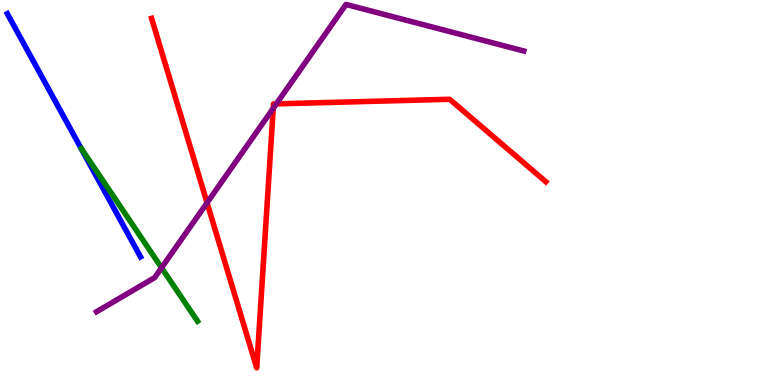[{'lines': ['blue', 'red'], 'intersections': []}, {'lines': ['green', 'red'], 'intersections': []}, {'lines': ['purple', 'red'], 'intersections': [{'x': 2.67, 'y': 4.73}, {'x': 3.53, 'y': 7.19}, {'x': 3.57, 'y': 7.3}]}, {'lines': ['blue', 'green'], 'intersections': []}, {'lines': ['blue', 'purple'], 'intersections': []}, {'lines': ['green', 'purple'], 'intersections': [{'x': 2.08, 'y': 3.05}]}]